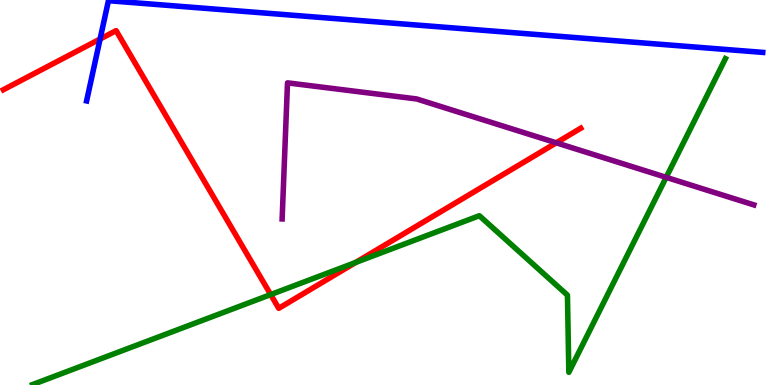[{'lines': ['blue', 'red'], 'intersections': [{'x': 1.29, 'y': 8.99}]}, {'lines': ['green', 'red'], 'intersections': [{'x': 3.49, 'y': 2.35}, {'x': 4.59, 'y': 3.18}]}, {'lines': ['purple', 'red'], 'intersections': [{'x': 7.18, 'y': 6.29}]}, {'lines': ['blue', 'green'], 'intersections': []}, {'lines': ['blue', 'purple'], 'intersections': []}, {'lines': ['green', 'purple'], 'intersections': [{'x': 8.6, 'y': 5.39}]}]